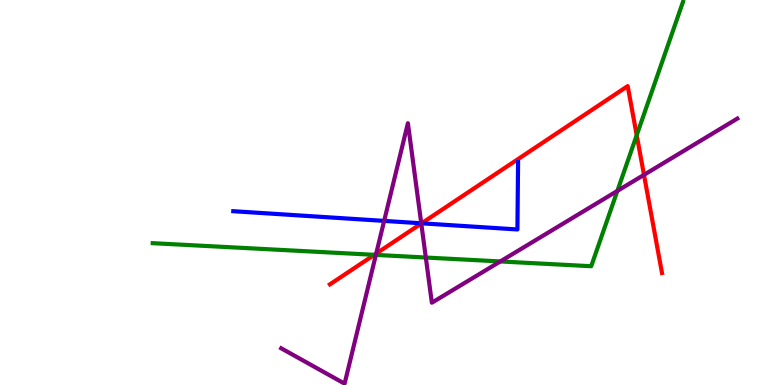[{'lines': ['blue', 'red'], 'intersections': [{'x': 5.44, 'y': 4.2}]}, {'lines': ['green', 'red'], 'intersections': [{'x': 4.83, 'y': 3.38}, {'x': 8.22, 'y': 6.49}]}, {'lines': ['purple', 'red'], 'intersections': [{'x': 4.85, 'y': 3.41}, {'x': 5.44, 'y': 4.19}, {'x': 8.31, 'y': 5.46}]}, {'lines': ['blue', 'green'], 'intersections': []}, {'lines': ['blue', 'purple'], 'intersections': [{'x': 4.96, 'y': 4.26}, {'x': 5.44, 'y': 4.2}]}, {'lines': ['green', 'purple'], 'intersections': [{'x': 4.85, 'y': 3.38}, {'x': 5.49, 'y': 3.31}, {'x': 6.46, 'y': 3.21}, {'x': 7.97, 'y': 5.04}]}]